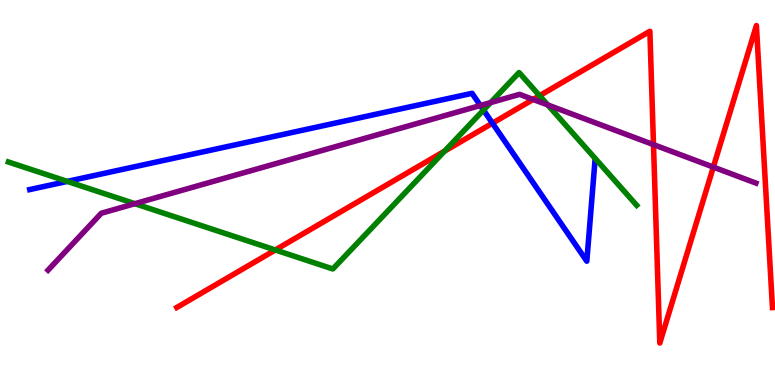[{'lines': ['blue', 'red'], 'intersections': [{'x': 6.35, 'y': 6.8}]}, {'lines': ['green', 'red'], 'intersections': [{'x': 3.55, 'y': 3.51}, {'x': 5.74, 'y': 6.07}, {'x': 6.96, 'y': 7.51}]}, {'lines': ['purple', 'red'], 'intersections': [{'x': 6.88, 'y': 7.42}, {'x': 8.43, 'y': 6.24}, {'x': 9.2, 'y': 5.66}]}, {'lines': ['blue', 'green'], 'intersections': [{'x': 0.868, 'y': 5.29}, {'x': 6.24, 'y': 7.14}]}, {'lines': ['blue', 'purple'], 'intersections': [{'x': 6.2, 'y': 7.26}]}, {'lines': ['green', 'purple'], 'intersections': [{'x': 1.74, 'y': 4.71}, {'x': 6.33, 'y': 7.33}, {'x': 7.07, 'y': 7.27}]}]